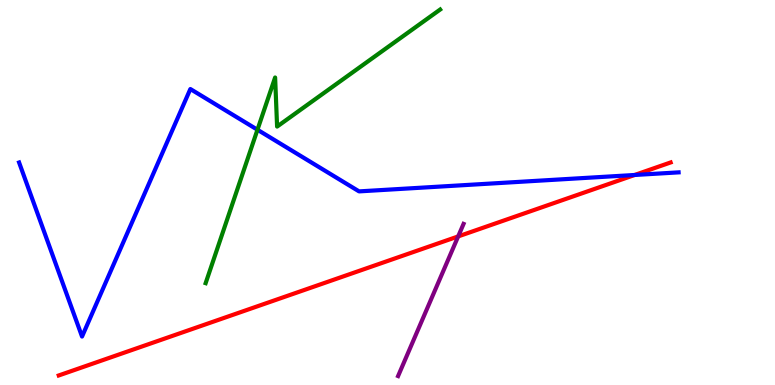[{'lines': ['blue', 'red'], 'intersections': [{'x': 8.19, 'y': 5.45}]}, {'lines': ['green', 'red'], 'intersections': []}, {'lines': ['purple', 'red'], 'intersections': [{'x': 5.91, 'y': 3.86}]}, {'lines': ['blue', 'green'], 'intersections': [{'x': 3.32, 'y': 6.63}]}, {'lines': ['blue', 'purple'], 'intersections': []}, {'lines': ['green', 'purple'], 'intersections': []}]